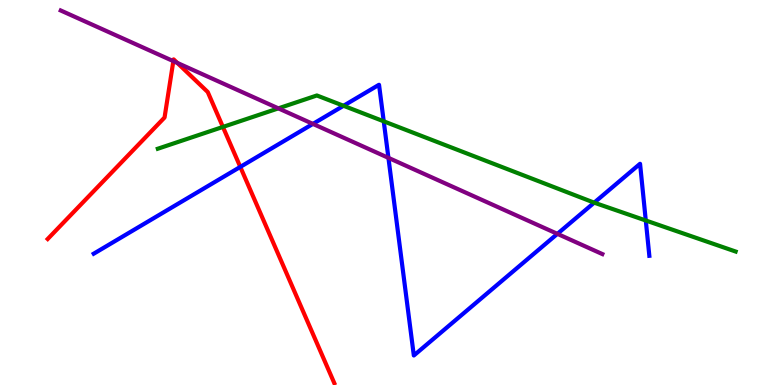[{'lines': ['blue', 'red'], 'intersections': [{'x': 3.1, 'y': 5.66}]}, {'lines': ['green', 'red'], 'intersections': [{'x': 2.88, 'y': 6.7}]}, {'lines': ['purple', 'red'], 'intersections': [{'x': 2.24, 'y': 8.41}, {'x': 2.29, 'y': 8.37}]}, {'lines': ['blue', 'green'], 'intersections': [{'x': 4.43, 'y': 7.25}, {'x': 4.95, 'y': 6.85}, {'x': 7.67, 'y': 4.74}, {'x': 8.33, 'y': 4.27}]}, {'lines': ['blue', 'purple'], 'intersections': [{'x': 4.04, 'y': 6.78}, {'x': 5.01, 'y': 5.9}, {'x': 7.19, 'y': 3.93}]}, {'lines': ['green', 'purple'], 'intersections': [{'x': 3.59, 'y': 7.19}]}]